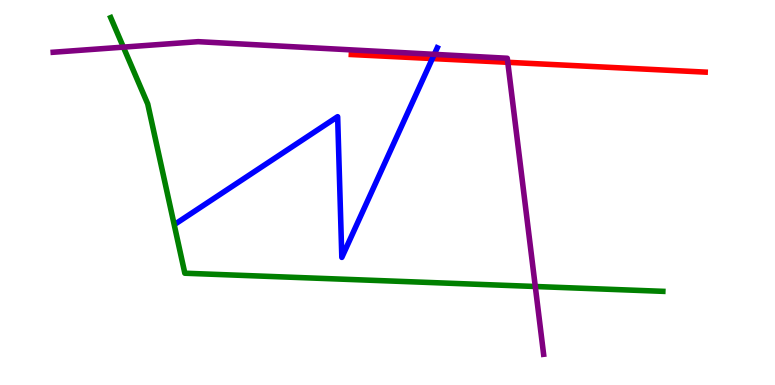[{'lines': ['blue', 'red'], 'intersections': [{'x': 5.58, 'y': 8.48}]}, {'lines': ['green', 'red'], 'intersections': []}, {'lines': ['purple', 'red'], 'intersections': [{'x': 6.55, 'y': 8.38}]}, {'lines': ['blue', 'green'], 'intersections': []}, {'lines': ['blue', 'purple'], 'intersections': [{'x': 5.6, 'y': 8.59}]}, {'lines': ['green', 'purple'], 'intersections': [{'x': 1.59, 'y': 8.78}, {'x': 6.91, 'y': 2.56}]}]